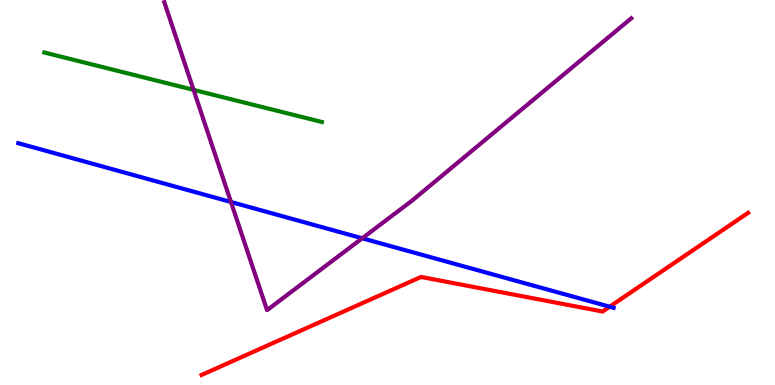[{'lines': ['blue', 'red'], 'intersections': [{'x': 7.87, 'y': 2.03}]}, {'lines': ['green', 'red'], 'intersections': []}, {'lines': ['purple', 'red'], 'intersections': []}, {'lines': ['blue', 'green'], 'intersections': []}, {'lines': ['blue', 'purple'], 'intersections': [{'x': 2.98, 'y': 4.75}, {'x': 4.67, 'y': 3.81}]}, {'lines': ['green', 'purple'], 'intersections': [{'x': 2.5, 'y': 7.67}]}]